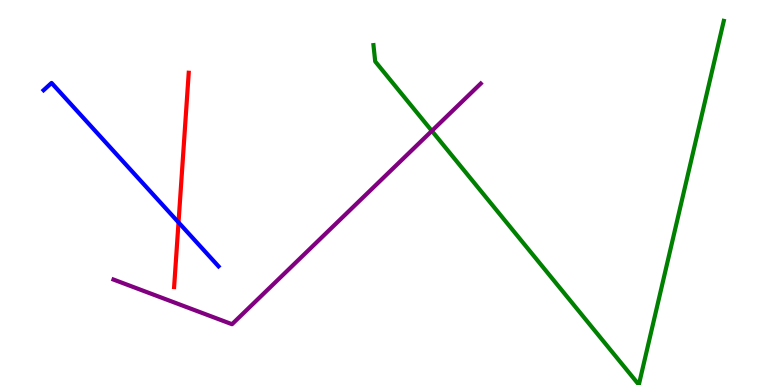[{'lines': ['blue', 'red'], 'intersections': [{'x': 2.3, 'y': 4.22}]}, {'lines': ['green', 'red'], 'intersections': []}, {'lines': ['purple', 'red'], 'intersections': []}, {'lines': ['blue', 'green'], 'intersections': []}, {'lines': ['blue', 'purple'], 'intersections': []}, {'lines': ['green', 'purple'], 'intersections': [{'x': 5.57, 'y': 6.6}]}]